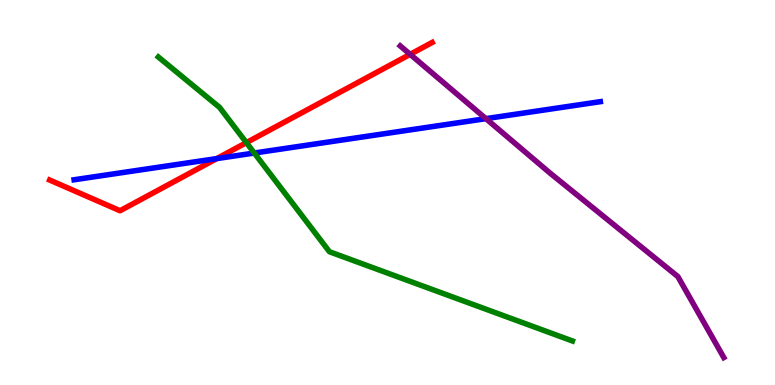[{'lines': ['blue', 'red'], 'intersections': [{'x': 2.8, 'y': 5.88}]}, {'lines': ['green', 'red'], 'intersections': [{'x': 3.18, 'y': 6.3}]}, {'lines': ['purple', 'red'], 'intersections': [{'x': 5.29, 'y': 8.59}]}, {'lines': ['blue', 'green'], 'intersections': [{'x': 3.28, 'y': 6.03}]}, {'lines': ['blue', 'purple'], 'intersections': [{'x': 6.27, 'y': 6.92}]}, {'lines': ['green', 'purple'], 'intersections': []}]